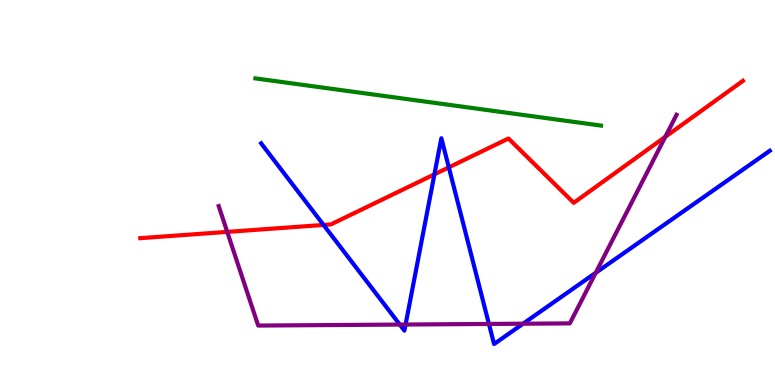[{'lines': ['blue', 'red'], 'intersections': [{'x': 4.17, 'y': 4.16}, {'x': 5.61, 'y': 5.47}, {'x': 5.79, 'y': 5.65}]}, {'lines': ['green', 'red'], 'intersections': []}, {'lines': ['purple', 'red'], 'intersections': [{'x': 2.93, 'y': 3.98}, {'x': 8.58, 'y': 6.45}]}, {'lines': ['blue', 'green'], 'intersections': []}, {'lines': ['blue', 'purple'], 'intersections': [{'x': 5.16, 'y': 1.57}, {'x': 5.23, 'y': 1.57}, {'x': 6.31, 'y': 1.59}, {'x': 6.75, 'y': 1.59}, {'x': 7.69, 'y': 2.91}]}, {'lines': ['green', 'purple'], 'intersections': []}]